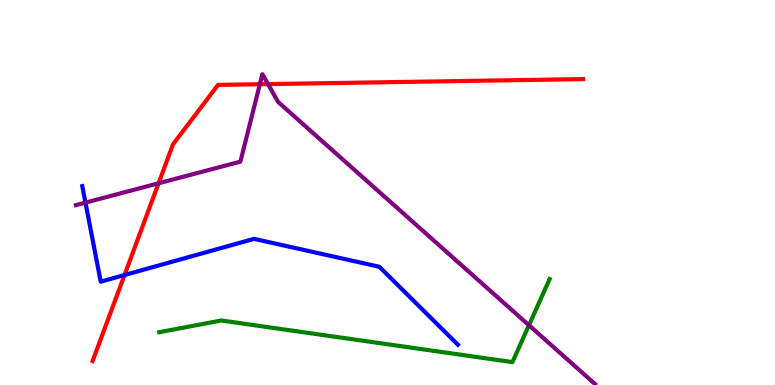[{'lines': ['blue', 'red'], 'intersections': [{'x': 1.61, 'y': 2.86}]}, {'lines': ['green', 'red'], 'intersections': []}, {'lines': ['purple', 'red'], 'intersections': [{'x': 2.05, 'y': 5.24}, {'x': 3.35, 'y': 7.81}, {'x': 3.46, 'y': 7.82}]}, {'lines': ['blue', 'green'], 'intersections': []}, {'lines': ['blue', 'purple'], 'intersections': [{'x': 1.1, 'y': 4.74}]}, {'lines': ['green', 'purple'], 'intersections': [{'x': 6.83, 'y': 1.55}]}]